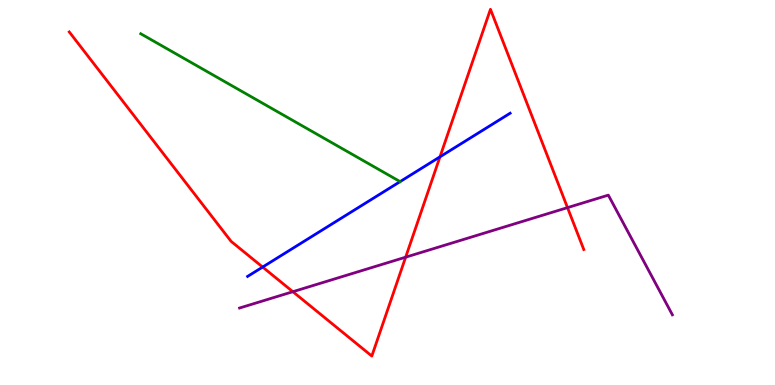[{'lines': ['blue', 'red'], 'intersections': [{'x': 3.39, 'y': 3.06}, {'x': 5.68, 'y': 5.93}]}, {'lines': ['green', 'red'], 'intersections': []}, {'lines': ['purple', 'red'], 'intersections': [{'x': 3.78, 'y': 2.42}, {'x': 5.23, 'y': 3.32}, {'x': 7.32, 'y': 4.61}]}, {'lines': ['blue', 'green'], 'intersections': []}, {'lines': ['blue', 'purple'], 'intersections': []}, {'lines': ['green', 'purple'], 'intersections': []}]